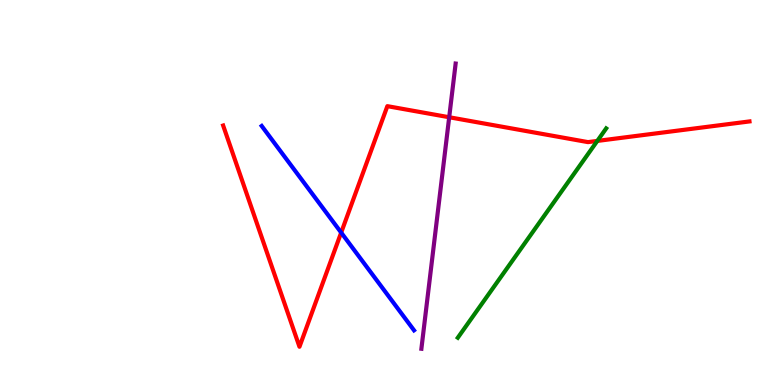[{'lines': ['blue', 'red'], 'intersections': [{'x': 4.4, 'y': 3.96}]}, {'lines': ['green', 'red'], 'intersections': [{'x': 7.71, 'y': 6.34}]}, {'lines': ['purple', 'red'], 'intersections': [{'x': 5.8, 'y': 6.95}]}, {'lines': ['blue', 'green'], 'intersections': []}, {'lines': ['blue', 'purple'], 'intersections': []}, {'lines': ['green', 'purple'], 'intersections': []}]